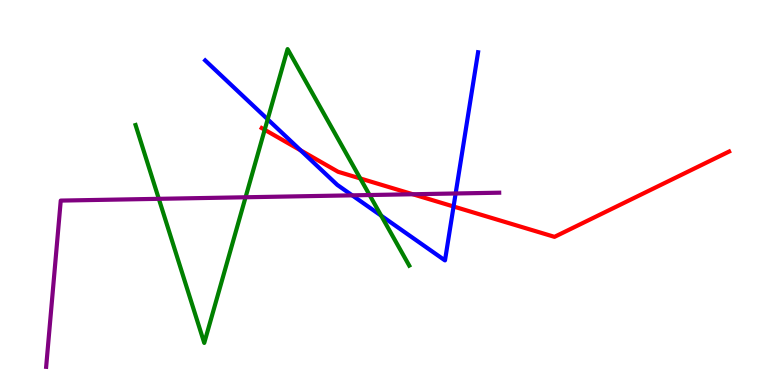[{'lines': ['blue', 'red'], 'intersections': [{'x': 3.88, 'y': 6.1}, {'x': 5.85, 'y': 4.64}]}, {'lines': ['green', 'red'], 'intersections': [{'x': 3.42, 'y': 6.63}, {'x': 4.65, 'y': 5.36}]}, {'lines': ['purple', 'red'], 'intersections': [{'x': 5.33, 'y': 4.95}]}, {'lines': ['blue', 'green'], 'intersections': [{'x': 3.45, 'y': 6.9}, {'x': 4.92, 'y': 4.4}]}, {'lines': ['blue', 'purple'], 'intersections': [{'x': 4.54, 'y': 4.93}, {'x': 5.88, 'y': 4.97}]}, {'lines': ['green', 'purple'], 'intersections': [{'x': 2.05, 'y': 4.84}, {'x': 3.17, 'y': 4.88}, {'x': 4.77, 'y': 4.93}]}]